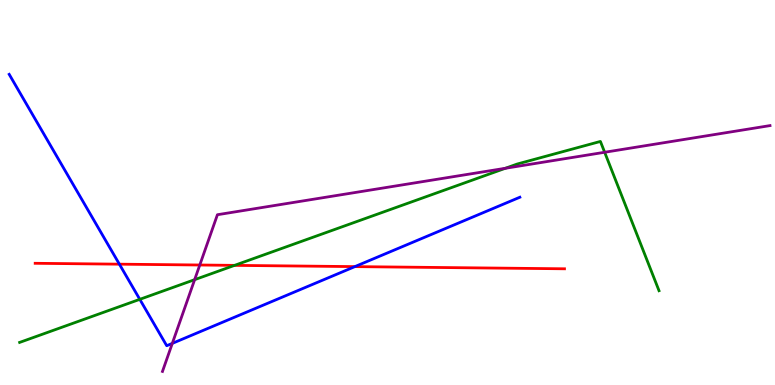[{'lines': ['blue', 'red'], 'intersections': [{'x': 1.54, 'y': 3.14}, {'x': 4.58, 'y': 3.07}]}, {'lines': ['green', 'red'], 'intersections': [{'x': 3.03, 'y': 3.11}]}, {'lines': ['purple', 'red'], 'intersections': [{'x': 2.58, 'y': 3.12}]}, {'lines': ['blue', 'green'], 'intersections': [{'x': 1.8, 'y': 2.23}]}, {'lines': ['blue', 'purple'], 'intersections': [{'x': 2.22, 'y': 1.08}]}, {'lines': ['green', 'purple'], 'intersections': [{'x': 2.51, 'y': 2.74}, {'x': 6.52, 'y': 5.63}, {'x': 7.8, 'y': 6.05}]}]